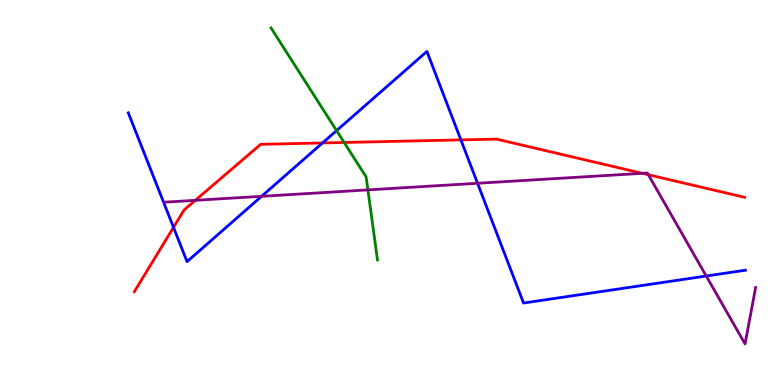[{'lines': ['blue', 'red'], 'intersections': [{'x': 2.24, 'y': 4.09}, {'x': 4.16, 'y': 6.29}, {'x': 5.95, 'y': 6.37}]}, {'lines': ['green', 'red'], 'intersections': [{'x': 4.44, 'y': 6.3}]}, {'lines': ['purple', 'red'], 'intersections': [{'x': 2.52, 'y': 4.8}, {'x': 8.29, 'y': 5.5}, {'x': 8.37, 'y': 5.46}]}, {'lines': ['blue', 'green'], 'intersections': [{'x': 4.34, 'y': 6.61}]}, {'lines': ['blue', 'purple'], 'intersections': [{'x': 3.38, 'y': 4.9}, {'x': 6.16, 'y': 5.24}, {'x': 9.11, 'y': 2.83}]}, {'lines': ['green', 'purple'], 'intersections': [{'x': 4.75, 'y': 5.07}]}]